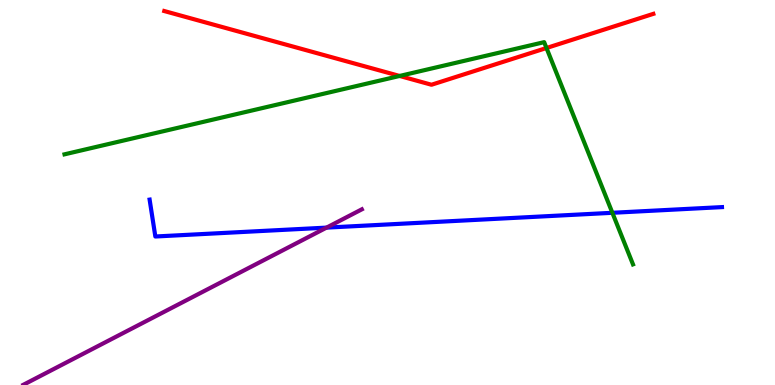[{'lines': ['blue', 'red'], 'intersections': []}, {'lines': ['green', 'red'], 'intersections': [{'x': 5.16, 'y': 8.03}, {'x': 7.05, 'y': 8.75}]}, {'lines': ['purple', 'red'], 'intersections': []}, {'lines': ['blue', 'green'], 'intersections': [{'x': 7.9, 'y': 4.47}]}, {'lines': ['blue', 'purple'], 'intersections': [{'x': 4.21, 'y': 4.09}]}, {'lines': ['green', 'purple'], 'intersections': []}]